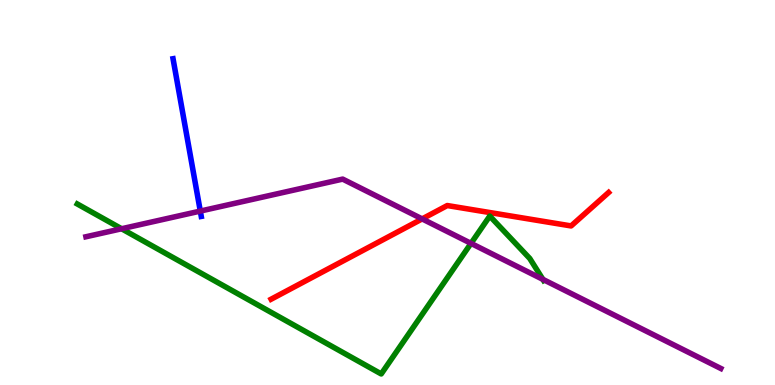[{'lines': ['blue', 'red'], 'intersections': []}, {'lines': ['green', 'red'], 'intersections': []}, {'lines': ['purple', 'red'], 'intersections': [{'x': 5.45, 'y': 4.31}]}, {'lines': ['blue', 'green'], 'intersections': []}, {'lines': ['blue', 'purple'], 'intersections': [{'x': 2.58, 'y': 4.52}]}, {'lines': ['green', 'purple'], 'intersections': [{'x': 1.57, 'y': 4.06}, {'x': 6.08, 'y': 3.68}, {'x': 7.01, 'y': 2.74}]}]